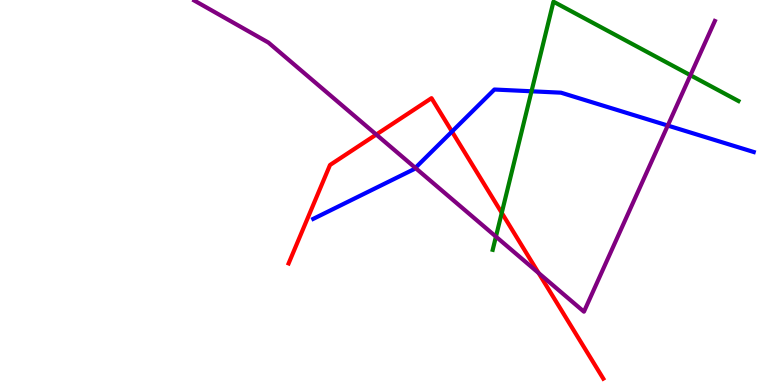[{'lines': ['blue', 'red'], 'intersections': [{'x': 5.83, 'y': 6.58}]}, {'lines': ['green', 'red'], 'intersections': [{'x': 6.47, 'y': 4.47}]}, {'lines': ['purple', 'red'], 'intersections': [{'x': 4.85, 'y': 6.51}, {'x': 6.95, 'y': 2.91}]}, {'lines': ['blue', 'green'], 'intersections': [{'x': 6.86, 'y': 7.63}]}, {'lines': ['blue', 'purple'], 'intersections': [{'x': 5.36, 'y': 5.64}, {'x': 8.62, 'y': 6.74}]}, {'lines': ['green', 'purple'], 'intersections': [{'x': 6.4, 'y': 3.85}, {'x': 8.91, 'y': 8.05}]}]